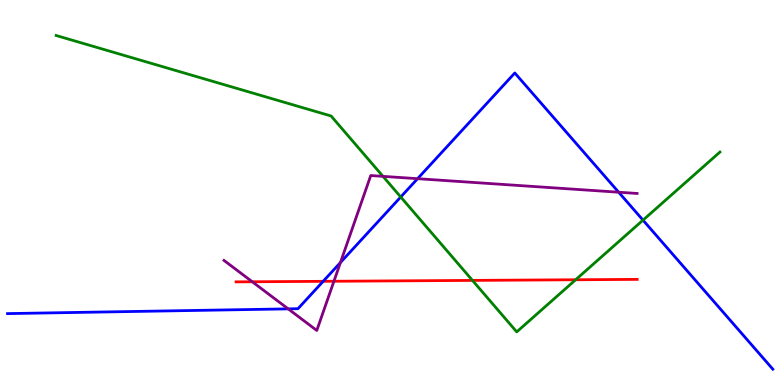[{'lines': ['blue', 'red'], 'intersections': [{'x': 4.17, 'y': 2.69}]}, {'lines': ['green', 'red'], 'intersections': [{'x': 6.1, 'y': 2.72}, {'x': 7.43, 'y': 2.73}]}, {'lines': ['purple', 'red'], 'intersections': [{'x': 3.26, 'y': 2.68}, {'x': 4.31, 'y': 2.69}]}, {'lines': ['blue', 'green'], 'intersections': [{'x': 5.17, 'y': 4.88}, {'x': 8.3, 'y': 4.28}]}, {'lines': ['blue', 'purple'], 'intersections': [{'x': 3.72, 'y': 1.98}, {'x': 4.39, 'y': 3.18}, {'x': 5.39, 'y': 5.36}, {'x': 7.98, 'y': 5.01}]}, {'lines': ['green', 'purple'], 'intersections': [{'x': 4.94, 'y': 5.42}]}]